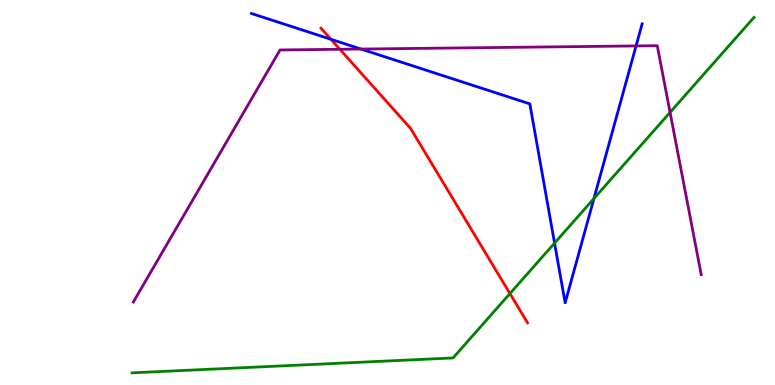[{'lines': ['blue', 'red'], 'intersections': [{'x': 4.27, 'y': 8.98}]}, {'lines': ['green', 'red'], 'intersections': [{'x': 6.58, 'y': 2.37}]}, {'lines': ['purple', 'red'], 'intersections': [{'x': 4.39, 'y': 8.72}]}, {'lines': ['blue', 'green'], 'intersections': [{'x': 7.16, 'y': 3.69}, {'x': 7.66, 'y': 4.84}]}, {'lines': ['blue', 'purple'], 'intersections': [{'x': 4.66, 'y': 8.73}, {'x': 8.21, 'y': 8.81}]}, {'lines': ['green', 'purple'], 'intersections': [{'x': 8.65, 'y': 7.08}]}]